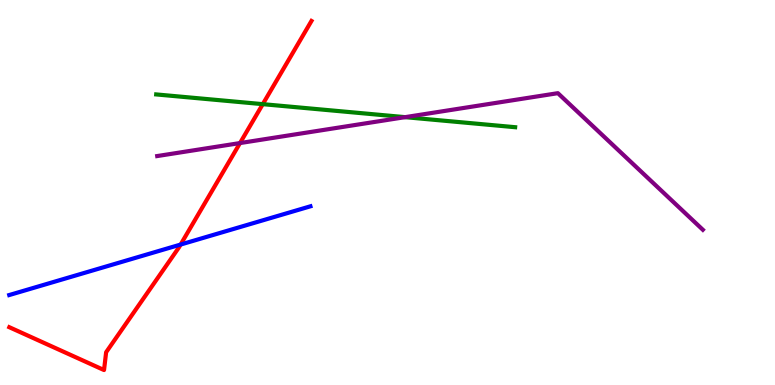[{'lines': ['blue', 'red'], 'intersections': [{'x': 2.33, 'y': 3.65}]}, {'lines': ['green', 'red'], 'intersections': [{'x': 3.39, 'y': 7.29}]}, {'lines': ['purple', 'red'], 'intersections': [{'x': 3.1, 'y': 6.28}]}, {'lines': ['blue', 'green'], 'intersections': []}, {'lines': ['blue', 'purple'], 'intersections': []}, {'lines': ['green', 'purple'], 'intersections': [{'x': 5.23, 'y': 6.96}]}]